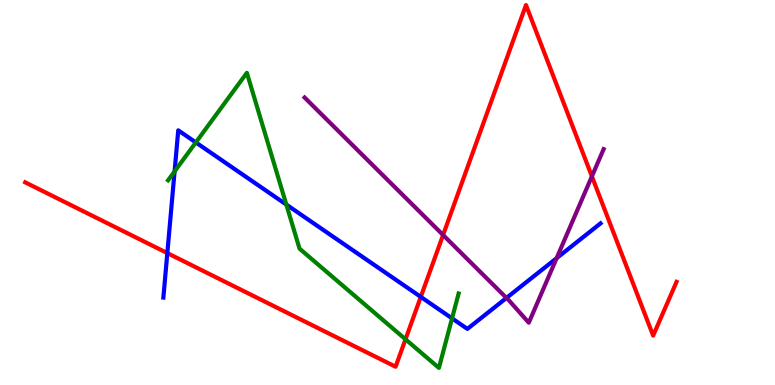[{'lines': ['blue', 'red'], 'intersections': [{'x': 2.16, 'y': 3.43}, {'x': 5.43, 'y': 2.29}]}, {'lines': ['green', 'red'], 'intersections': [{'x': 5.23, 'y': 1.19}]}, {'lines': ['purple', 'red'], 'intersections': [{'x': 5.72, 'y': 3.9}, {'x': 7.64, 'y': 5.42}]}, {'lines': ['blue', 'green'], 'intersections': [{'x': 2.25, 'y': 5.55}, {'x': 2.53, 'y': 6.3}, {'x': 3.69, 'y': 4.69}, {'x': 5.83, 'y': 1.73}]}, {'lines': ['blue', 'purple'], 'intersections': [{'x': 6.54, 'y': 2.26}, {'x': 7.18, 'y': 3.29}]}, {'lines': ['green', 'purple'], 'intersections': []}]